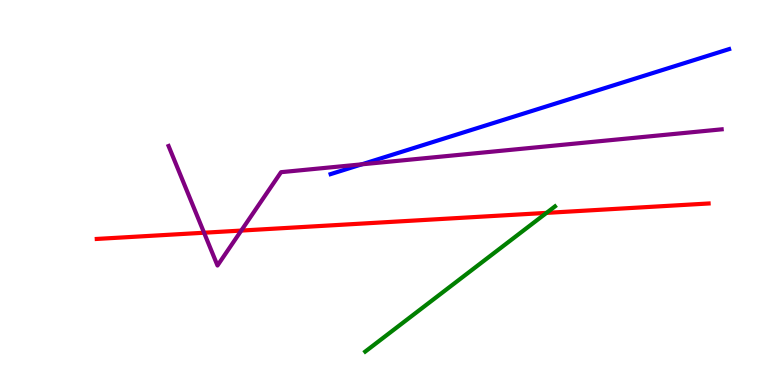[{'lines': ['blue', 'red'], 'intersections': []}, {'lines': ['green', 'red'], 'intersections': [{'x': 7.05, 'y': 4.47}]}, {'lines': ['purple', 'red'], 'intersections': [{'x': 2.63, 'y': 3.96}, {'x': 3.11, 'y': 4.01}]}, {'lines': ['blue', 'green'], 'intersections': []}, {'lines': ['blue', 'purple'], 'intersections': [{'x': 4.67, 'y': 5.73}]}, {'lines': ['green', 'purple'], 'intersections': []}]